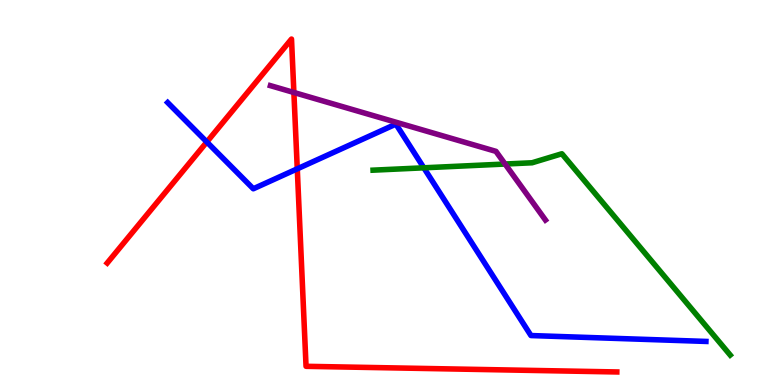[{'lines': ['blue', 'red'], 'intersections': [{'x': 2.67, 'y': 6.31}, {'x': 3.84, 'y': 5.61}]}, {'lines': ['green', 'red'], 'intersections': []}, {'lines': ['purple', 'red'], 'intersections': [{'x': 3.79, 'y': 7.6}]}, {'lines': ['blue', 'green'], 'intersections': [{'x': 5.47, 'y': 5.64}]}, {'lines': ['blue', 'purple'], 'intersections': []}, {'lines': ['green', 'purple'], 'intersections': [{'x': 6.52, 'y': 5.74}]}]